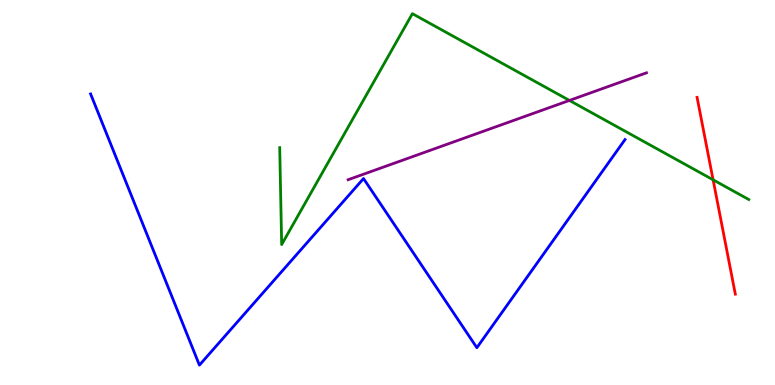[{'lines': ['blue', 'red'], 'intersections': []}, {'lines': ['green', 'red'], 'intersections': [{'x': 9.2, 'y': 5.33}]}, {'lines': ['purple', 'red'], 'intersections': []}, {'lines': ['blue', 'green'], 'intersections': []}, {'lines': ['blue', 'purple'], 'intersections': []}, {'lines': ['green', 'purple'], 'intersections': [{'x': 7.35, 'y': 7.39}]}]